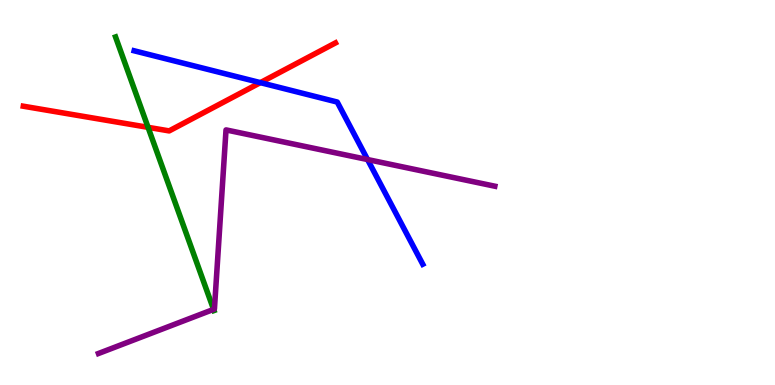[{'lines': ['blue', 'red'], 'intersections': [{'x': 3.36, 'y': 7.85}]}, {'lines': ['green', 'red'], 'intersections': [{'x': 1.91, 'y': 6.69}]}, {'lines': ['purple', 'red'], 'intersections': []}, {'lines': ['blue', 'green'], 'intersections': []}, {'lines': ['blue', 'purple'], 'intersections': [{'x': 4.74, 'y': 5.86}]}, {'lines': ['green', 'purple'], 'intersections': [{'x': 2.76, 'y': 1.96}]}]